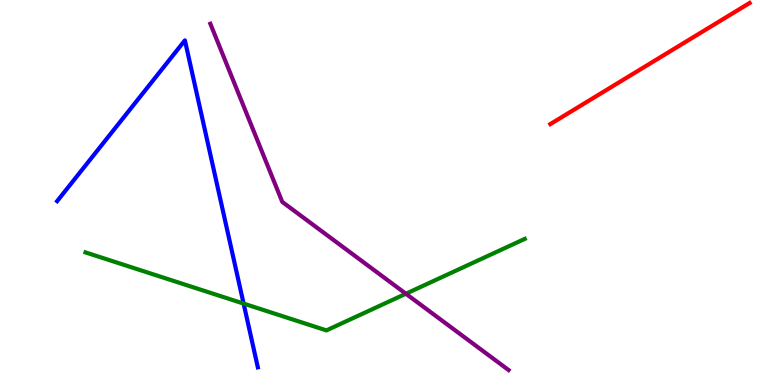[{'lines': ['blue', 'red'], 'intersections': []}, {'lines': ['green', 'red'], 'intersections': []}, {'lines': ['purple', 'red'], 'intersections': []}, {'lines': ['blue', 'green'], 'intersections': [{'x': 3.14, 'y': 2.11}]}, {'lines': ['blue', 'purple'], 'intersections': []}, {'lines': ['green', 'purple'], 'intersections': [{'x': 5.24, 'y': 2.37}]}]